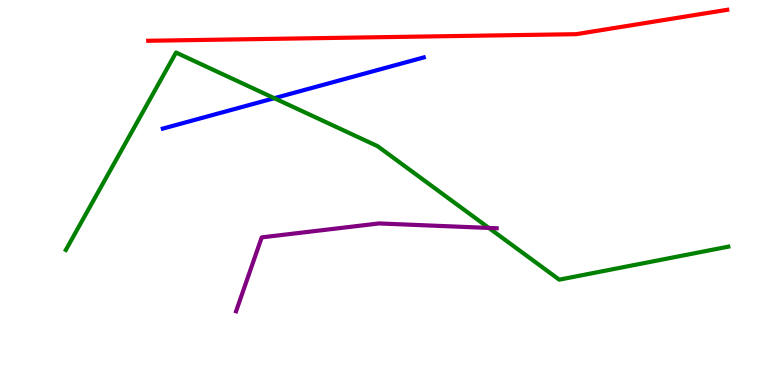[{'lines': ['blue', 'red'], 'intersections': []}, {'lines': ['green', 'red'], 'intersections': []}, {'lines': ['purple', 'red'], 'intersections': []}, {'lines': ['blue', 'green'], 'intersections': [{'x': 3.54, 'y': 7.45}]}, {'lines': ['blue', 'purple'], 'intersections': []}, {'lines': ['green', 'purple'], 'intersections': [{'x': 6.31, 'y': 4.08}]}]